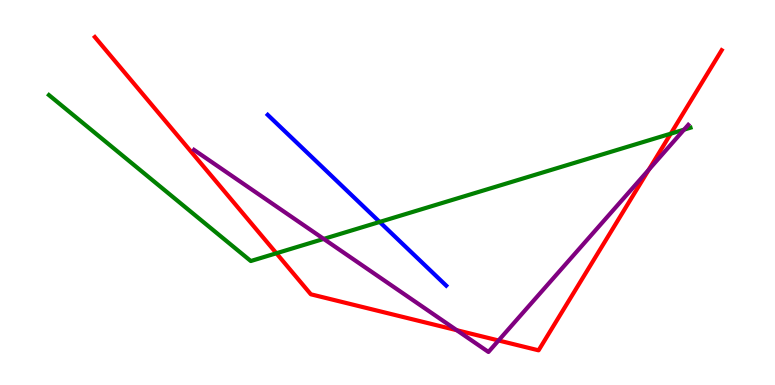[{'lines': ['blue', 'red'], 'intersections': []}, {'lines': ['green', 'red'], 'intersections': [{'x': 3.57, 'y': 3.42}, {'x': 8.66, 'y': 6.53}]}, {'lines': ['purple', 'red'], 'intersections': [{'x': 5.89, 'y': 1.42}, {'x': 6.43, 'y': 1.16}, {'x': 8.37, 'y': 5.59}]}, {'lines': ['blue', 'green'], 'intersections': [{'x': 4.9, 'y': 4.24}]}, {'lines': ['blue', 'purple'], 'intersections': []}, {'lines': ['green', 'purple'], 'intersections': [{'x': 4.18, 'y': 3.79}, {'x': 8.83, 'y': 6.63}]}]